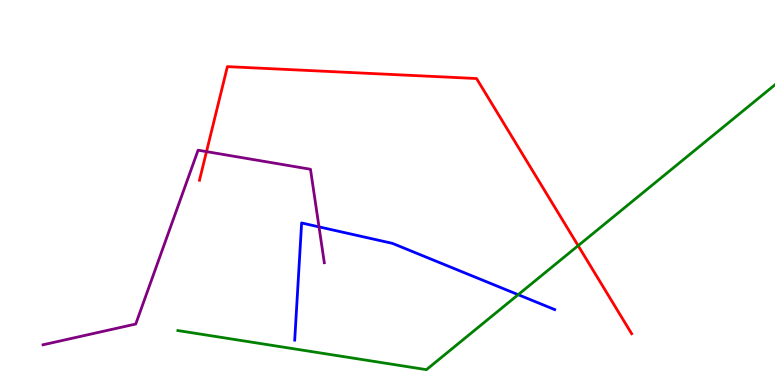[{'lines': ['blue', 'red'], 'intersections': []}, {'lines': ['green', 'red'], 'intersections': [{'x': 7.46, 'y': 3.62}]}, {'lines': ['purple', 'red'], 'intersections': [{'x': 2.66, 'y': 6.06}]}, {'lines': ['blue', 'green'], 'intersections': [{'x': 6.69, 'y': 2.35}]}, {'lines': ['blue', 'purple'], 'intersections': [{'x': 4.12, 'y': 4.11}]}, {'lines': ['green', 'purple'], 'intersections': []}]